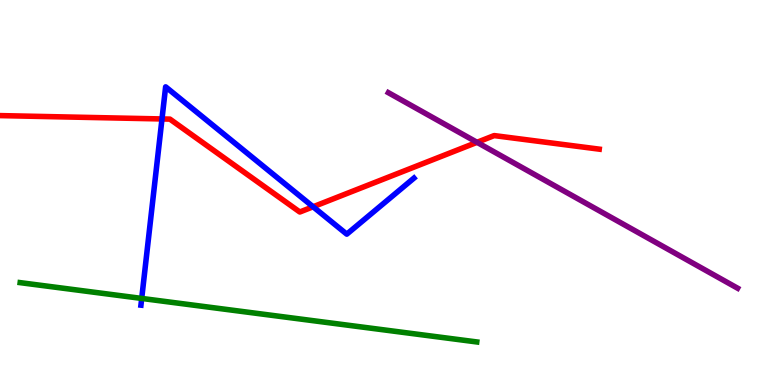[{'lines': ['blue', 'red'], 'intersections': [{'x': 2.09, 'y': 6.91}, {'x': 4.04, 'y': 4.63}]}, {'lines': ['green', 'red'], 'intersections': []}, {'lines': ['purple', 'red'], 'intersections': [{'x': 6.16, 'y': 6.3}]}, {'lines': ['blue', 'green'], 'intersections': [{'x': 1.83, 'y': 2.25}]}, {'lines': ['blue', 'purple'], 'intersections': []}, {'lines': ['green', 'purple'], 'intersections': []}]